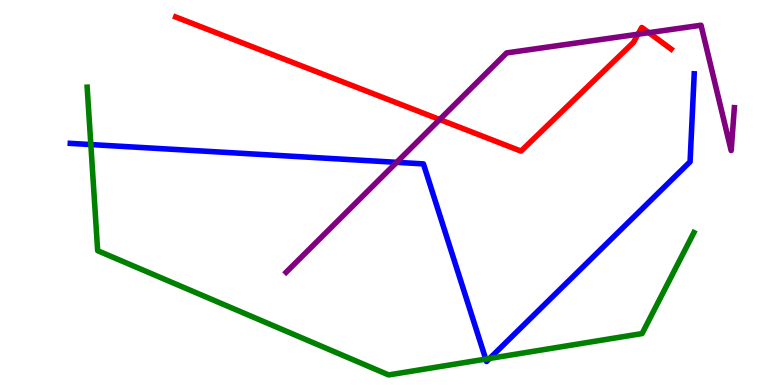[{'lines': ['blue', 'red'], 'intersections': []}, {'lines': ['green', 'red'], 'intersections': []}, {'lines': ['purple', 'red'], 'intersections': [{'x': 5.67, 'y': 6.9}, {'x': 8.23, 'y': 9.11}, {'x': 8.37, 'y': 9.15}]}, {'lines': ['blue', 'green'], 'intersections': [{'x': 1.17, 'y': 6.25}, {'x': 6.27, 'y': 0.673}, {'x': 6.32, 'y': 0.689}]}, {'lines': ['blue', 'purple'], 'intersections': [{'x': 5.12, 'y': 5.78}]}, {'lines': ['green', 'purple'], 'intersections': []}]